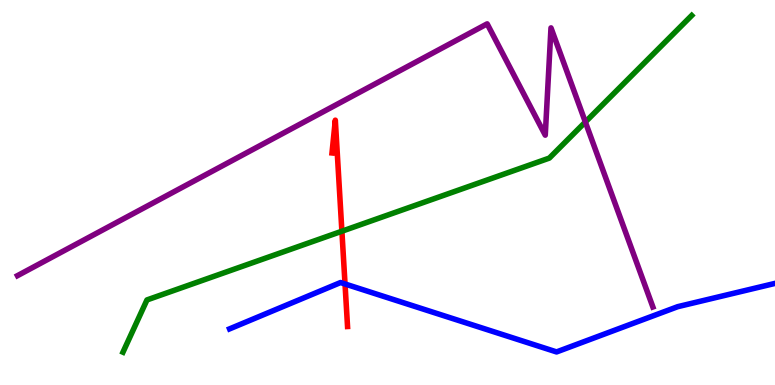[{'lines': ['blue', 'red'], 'intersections': [{'x': 4.45, 'y': 2.62}]}, {'lines': ['green', 'red'], 'intersections': [{'x': 4.41, 'y': 3.99}]}, {'lines': ['purple', 'red'], 'intersections': []}, {'lines': ['blue', 'green'], 'intersections': []}, {'lines': ['blue', 'purple'], 'intersections': []}, {'lines': ['green', 'purple'], 'intersections': [{'x': 7.55, 'y': 6.83}]}]